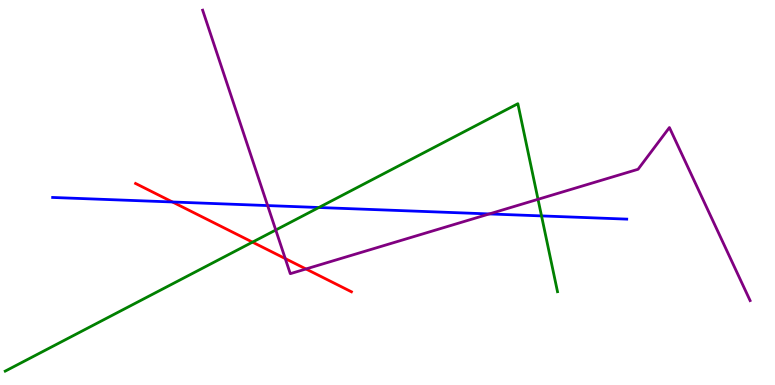[{'lines': ['blue', 'red'], 'intersections': [{'x': 2.23, 'y': 4.75}]}, {'lines': ['green', 'red'], 'intersections': [{'x': 3.26, 'y': 3.71}]}, {'lines': ['purple', 'red'], 'intersections': [{'x': 3.68, 'y': 3.28}, {'x': 3.95, 'y': 3.01}]}, {'lines': ['blue', 'green'], 'intersections': [{'x': 4.11, 'y': 4.61}, {'x': 6.99, 'y': 4.39}]}, {'lines': ['blue', 'purple'], 'intersections': [{'x': 3.45, 'y': 4.66}, {'x': 6.31, 'y': 4.44}]}, {'lines': ['green', 'purple'], 'intersections': [{'x': 3.56, 'y': 4.03}, {'x': 6.94, 'y': 4.82}]}]